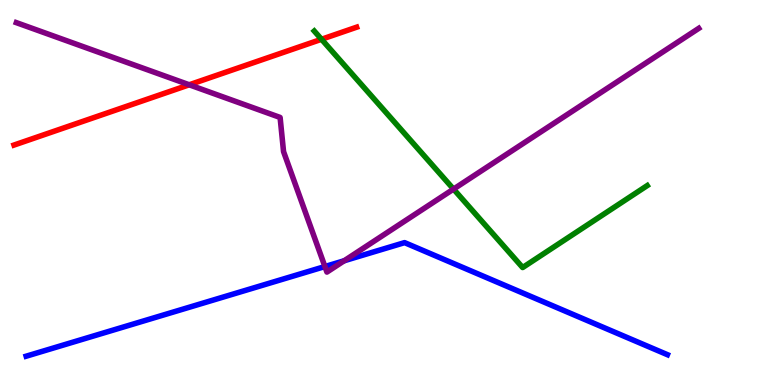[{'lines': ['blue', 'red'], 'intersections': []}, {'lines': ['green', 'red'], 'intersections': [{'x': 4.15, 'y': 8.98}]}, {'lines': ['purple', 'red'], 'intersections': [{'x': 2.44, 'y': 7.8}]}, {'lines': ['blue', 'green'], 'intersections': []}, {'lines': ['blue', 'purple'], 'intersections': [{'x': 4.19, 'y': 3.08}, {'x': 4.44, 'y': 3.23}]}, {'lines': ['green', 'purple'], 'intersections': [{'x': 5.85, 'y': 5.09}]}]